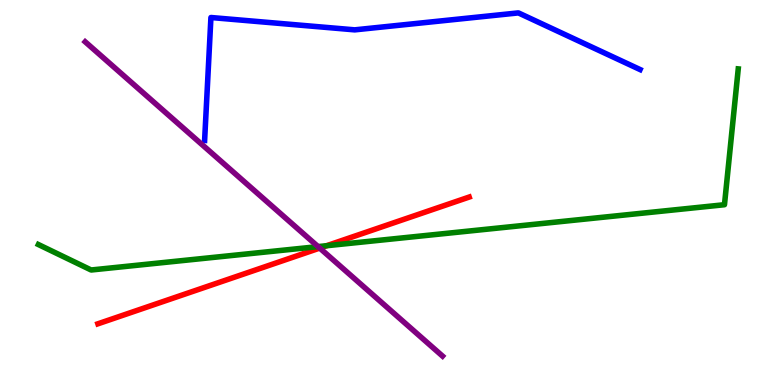[{'lines': ['blue', 'red'], 'intersections': []}, {'lines': ['green', 'red'], 'intersections': [{'x': 4.21, 'y': 3.62}]}, {'lines': ['purple', 'red'], 'intersections': [{'x': 4.13, 'y': 3.56}]}, {'lines': ['blue', 'green'], 'intersections': []}, {'lines': ['blue', 'purple'], 'intersections': []}, {'lines': ['green', 'purple'], 'intersections': [{'x': 4.1, 'y': 3.59}]}]